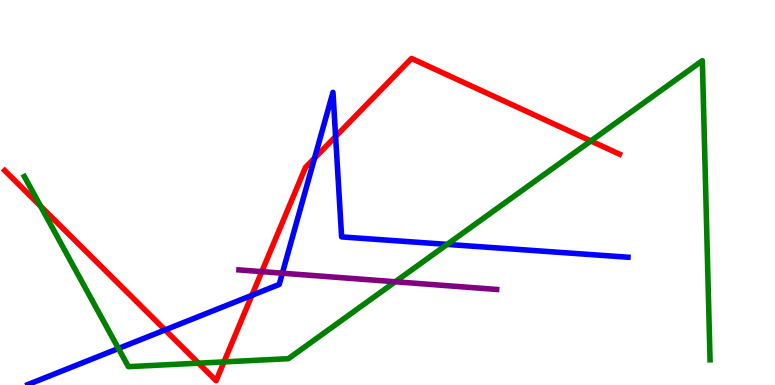[{'lines': ['blue', 'red'], 'intersections': [{'x': 2.13, 'y': 1.43}, {'x': 3.25, 'y': 2.33}, {'x': 4.06, 'y': 5.89}, {'x': 4.33, 'y': 6.45}]}, {'lines': ['green', 'red'], 'intersections': [{'x': 0.523, 'y': 4.65}, {'x': 2.56, 'y': 0.567}, {'x': 2.89, 'y': 0.6}, {'x': 7.62, 'y': 6.34}]}, {'lines': ['purple', 'red'], 'intersections': [{'x': 3.38, 'y': 2.94}]}, {'lines': ['blue', 'green'], 'intersections': [{'x': 1.53, 'y': 0.948}, {'x': 5.77, 'y': 3.65}]}, {'lines': ['blue', 'purple'], 'intersections': [{'x': 3.64, 'y': 2.9}]}, {'lines': ['green', 'purple'], 'intersections': [{'x': 5.1, 'y': 2.68}]}]